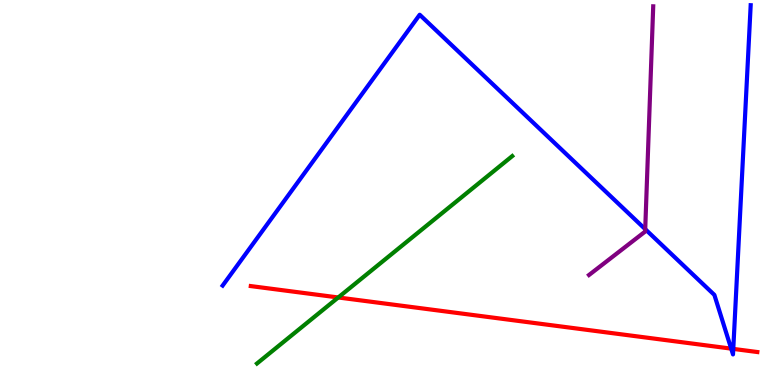[{'lines': ['blue', 'red'], 'intersections': [{'x': 9.43, 'y': 0.945}, {'x': 9.46, 'y': 0.938}]}, {'lines': ['green', 'red'], 'intersections': [{'x': 4.36, 'y': 2.27}]}, {'lines': ['purple', 'red'], 'intersections': []}, {'lines': ['blue', 'green'], 'intersections': []}, {'lines': ['blue', 'purple'], 'intersections': [{'x': 8.33, 'y': 4.05}]}, {'lines': ['green', 'purple'], 'intersections': []}]